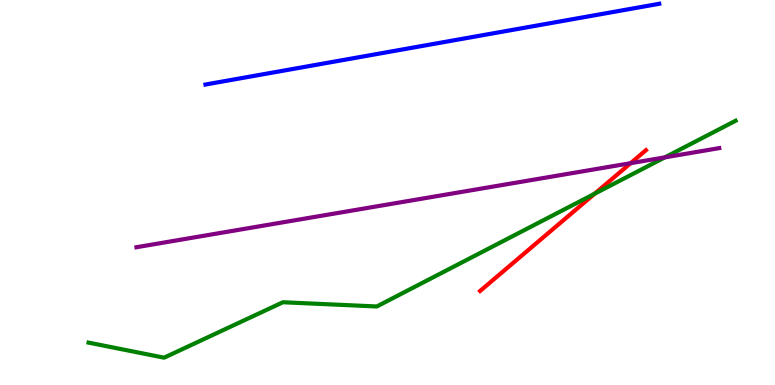[{'lines': ['blue', 'red'], 'intersections': []}, {'lines': ['green', 'red'], 'intersections': [{'x': 7.67, 'y': 4.97}]}, {'lines': ['purple', 'red'], 'intersections': [{'x': 8.14, 'y': 5.76}]}, {'lines': ['blue', 'green'], 'intersections': []}, {'lines': ['blue', 'purple'], 'intersections': []}, {'lines': ['green', 'purple'], 'intersections': [{'x': 8.58, 'y': 5.91}]}]